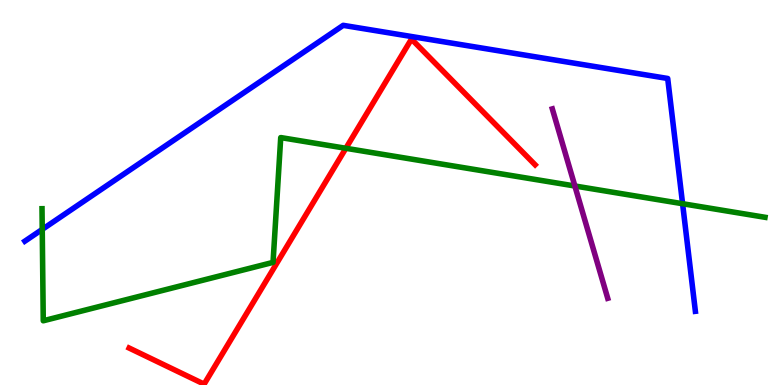[{'lines': ['blue', 'red'], 'intersections': []}, {'lines': ['green', 'red'], 'intersections': [{'x': 4.46, 'y': 6.15}]}, {'lines': ['purple', 'red'], 'intersections': []}, {'lines': ['blue', 'green'], 'intersections': [{'x': 0.545, 'y': 4.04}, {'x': 8.81, 'y': 4.71}]}, {'lines': ['blue', 'purple'], 'intersections': []}, {'lines': ['green', 'purple'], 'intersections': [{'x': 7.42, 'y': 5.17}]}]